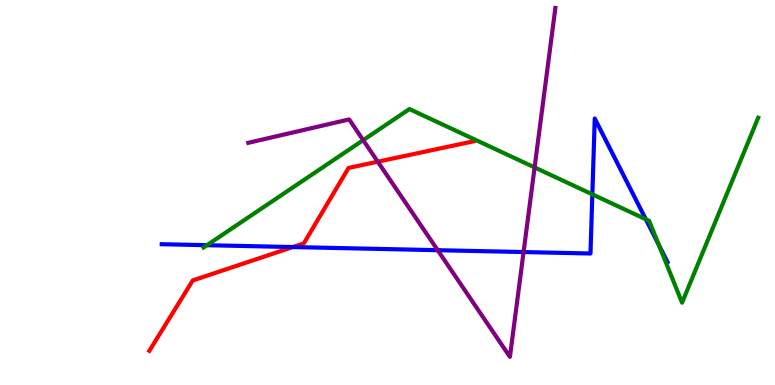[{'lines': ['blue', 'red'], 'intersections': [{'x': 3.78, 'y': 3.58}]}, {'lines': ['green', 'red'], 'intersections': []}, {'lines': ['purple', 'red'], 'intersections': [{'x': 4.87, 'y': 5.8}]}, {'lines': ['blue', 'green'], 'intersections': [{'x': 2.67, 'y': 3.63}, {'x': 7.64, 'y': 4.95}, {'x': 8.33, 'y': 4.3}, {'x': 8.5, 'y': 3.63}]}, {'lines': ['blue', 'purple'], 'intersections': [{'x': 5.65, 'y': 3.5}, {'x': 6.76, 'y': 3.45}]}, {'lines': ['green', 'purple'], 'intersections': [{'x': 4.69, 'y': 6.36}, {'x': 6.9, 'y': 5.65}]}]